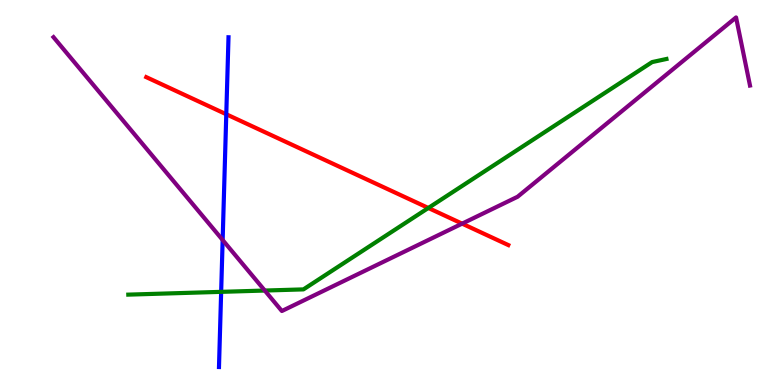[{'lines': ['blue', 'red'], 'intersections': [{'x': 2.92, 'y': 7.03}]}, {'lines': ['green', 'red'], 'intersections': [{'x': 5.53, 'y': 4.6}]}, {'lines': ['purple', 'red'], 'intersections': [{'x': 5.96, 'y': 4.19}]}, {'lines': ['blue', 'green'], 'intersections': [{'x': 2.85, 'y': 2.42}]}, {'lines': ['blue', 'purple'], 'intersections': [{'x': 2.87, 'y': 3.77}]}, {'lines': ['green', 'purple'], 'intersections': [{'x': 3.42, 'y': 2.45}]}]